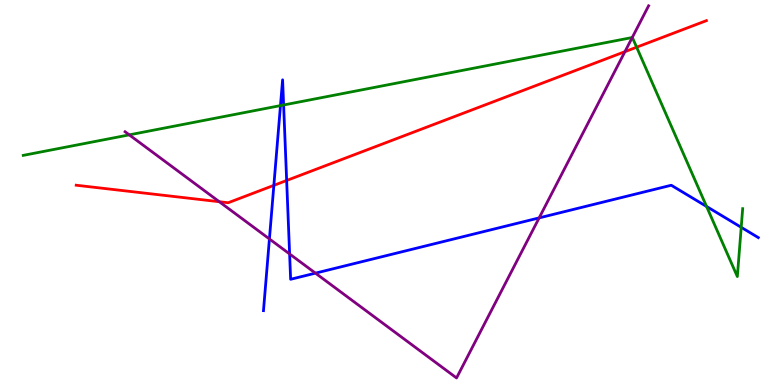[{'lines': ['blue', 'red'], 'intersections': [{'x': 3.53, 'y': 5.19}, {'x': 3.7, 'y': 5.31}]}, {'lines': ['green', 'red'], 'intersections': [{'x': 8.21, 'y': 8.77}]}, {'lines': ['purple', 'red'], 'intersections': [{'x': 2.83, 'y': 4.76}, {'x': 8.06, 'y': 8.66}]}, {'lines': ['blue', 'green'], 'intersections': [{'x': 3.62, 'y': 7.26}, {'x': 3.66, 'y': 7.27}, {'x': 9.12, 'y': 4.64}, {'x': 9.56, 'y': 4.1}]}, {'lines': ['blue', 'purple'], 'intersections': [{'x': 3.48, 'y': 3.79}, {'x': 3.74, 'y': 3.4}, {'x': 4.07, 'y': 2.91}, {'x': 6.96, 'y': 4.34}]}, {'lines': ['green', 'purple'], 'intersections': [{'x': 1.67, 'y': 6.5}, {'x': 8.16, 'y': 9.03}]}]